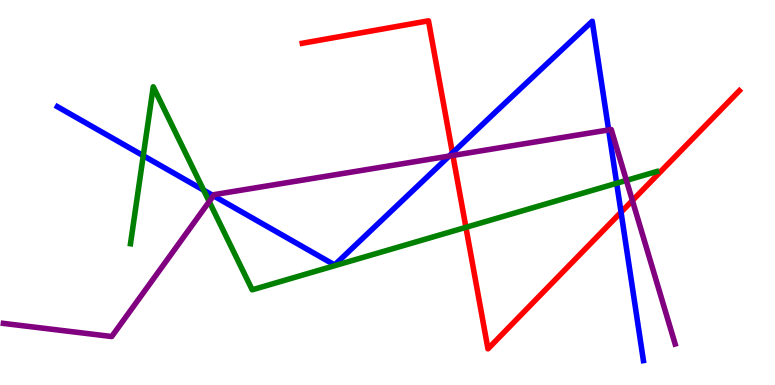[{'lines': ['blue', 'red'], 'intersections': [{'x': 5.84, 'y': 6.03}, {'x': 8.01, 'y': 4.49}]}, {'lines': ['green', 'red'], 'intersections': [{'x': 6.01, 'y': 4.1}]}, {'lines': ['purple', 'red'], 'intersections': [{'x': 5.84, 'y': 5.96}, {'x': 8.16, 'y': 4.79}]}, {'lines': ['blue', 'green'], 'intersections': [{'x': 1.85, 'y': 5.96}, {'x': 2.63, 'y': 5.06}, {'x': 7.96, 'y': 5.24}]}, {'lines': ['blue', 'purple'], 'intersections': [{'x': 2.75, 'y': 4.92}, {'x': 5.8, 'y': 5.95}, {'x': 7.85, 'y': 6.63}]}, {'lines': ['green', 'purple'], 'intersections': [{'x': 2.7, 'y': 4.76}, {'x': 8.08, 'y': 5.31}]}]